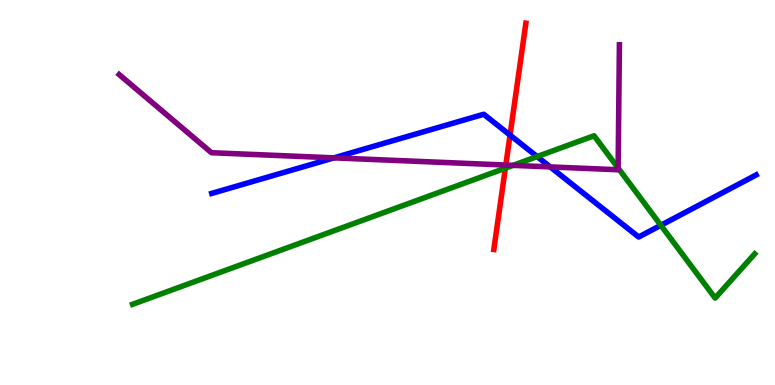[{'lines': ['blue', 'red'], 'intersections': [{'x': 6.58, 'y': 6.49}]}, {'lines': ['green', 'red'], 'intersections': [{'x': 6.52, 'y': 5.63}]}, {'lines': ['purple', 'red'], 'intersections': [{'x': 6.53, 'y': 5.71}]}, {'lines': ['blue', 'green'], 'intersections': [{'x': 6.93, 'y': 5.93}, {'x': 8.53, 'y': 4.15}]}, {'lines': ['blue', 'purple'], 'intersections': [{'x': 4.31, 'y': 5.9}, {'x': 7.1, 'y': 5.66}]}, {'lines': ['green', 'purple'], 'intersections': [{'x': 6.62, 'y': 5.71}, {'x': 7.98, 'y': 5.64}]}]